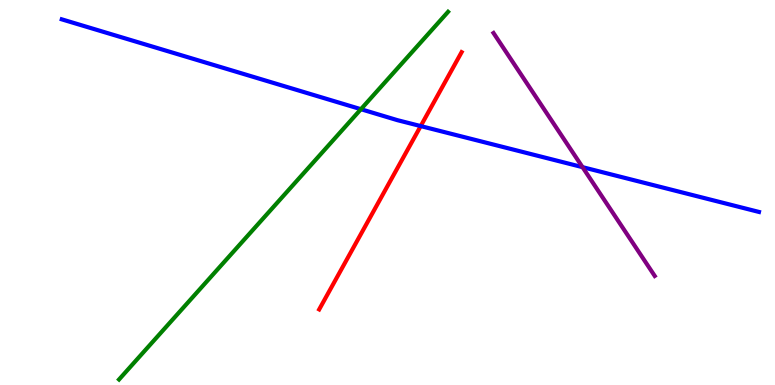[{'lines': ['blue', 'red'], 'intersections': [{'x': 5.43, 'y': 6.73}]}, {'lines': ['green', 'red'], 'intersections': []}, {'lines': ['purple', 'red'], 'intersections': []}, {'lines': ['blue', 'green'], 'intersections': [{'x': 4.66, 'y': 7.16}]}, {'lines': ['blue', 'purple'], 'intersections': [{'x': 7.52, 'y': 5.66}]}, {'lines': ['green', 'purple'], 'intersections': []}]